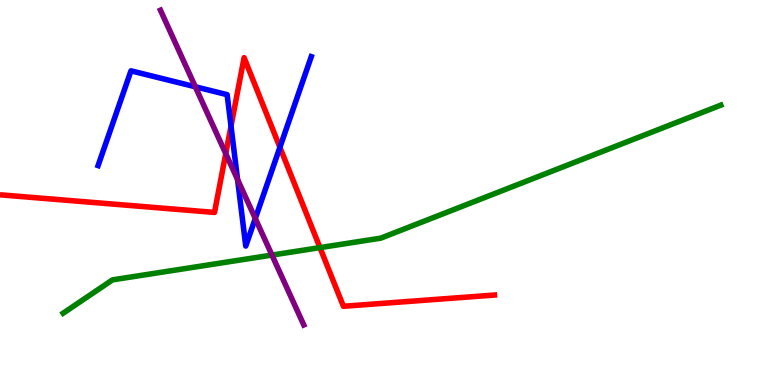[{'lines': ['blue', 'red'], 'intersections': [{'x': 2.98, 'y': 6.72}, {'x': 3.61, 'y': 6.17}]}, {'lines': ['green', 'red'], 'intersections': [{'x': 4.13, 'y': 3.57}]}, {'lines': ['purple', 'red'], 'intersections': [{'x': 2.91, 'y': 6.01}]}, {'lines': ['blue', 'green'], 'intersections': []}, {'lines': ['blue', 'purple'], 'intersections': [{'x': 2.52, 'y': 7.75}, {'x': 3.07, 'y': 5.34}, {'x': 3.29, 'y': 4.33}]}, {'lines': ['green', 'purple'], 'intersections': [{'x': 3.51, 'y': 3.37}]}]